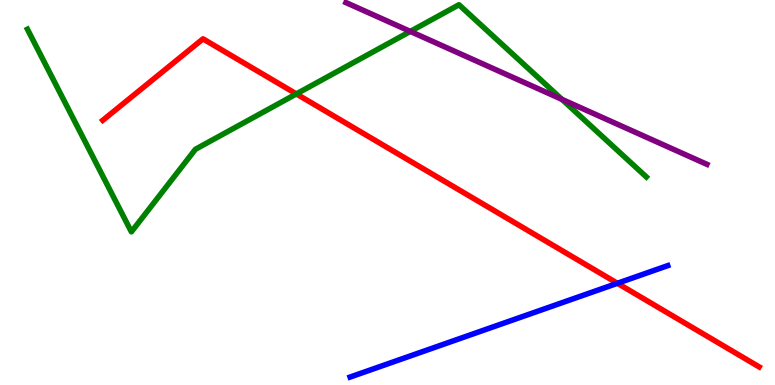[{'lines': ['blue', 'red'], 'intersections': [{'x': 7.97, 'y': 2.64}]}, {'lines': ['green', 'red'], 'intersections': [{'x': 3.82, 'y': 7.56}]}, {'lines': ['purple', 'red'], 'intersections': []}, {'lines': ['blue', 'green'], 'intersections': []}, {'lines': ['blue', 'purple'], 'intersections': []}, {'lines': ['green', 'purple'], 'intersections': [{'x': 5.29, 'y': 9.18}, {'x': 7.25, 'y': 7.42}]}]